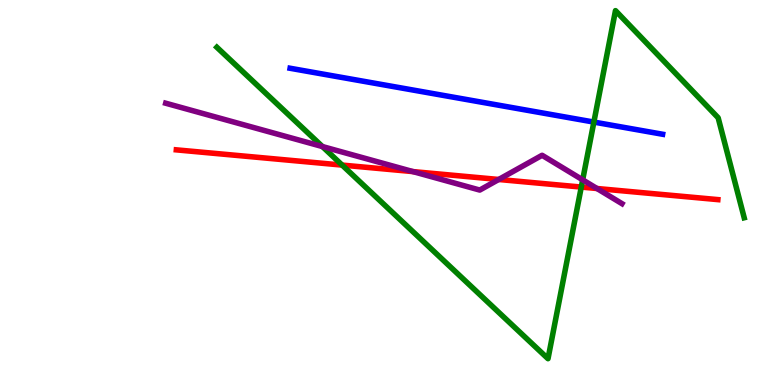[{'lines': ['blue', 'red'], 'intersections': []}, {'lines': ['green', 'red'], 'intersections': [{'x': 4.41, 'y': 5.71}, {'x': 7.5, 'y': 5.14}]}, {'lines': ['purple', 'red'], 'intersections': [{'x': 5.33, 'y': 5.54}, {'x': 6.43, 'y': 5.34}, {'x': 7.7, 'y': 5.1}]}, {'lines': ['blue', 'green'], 'intersections': [{'x': 7.66, 'y': 6.83}]}, {'lines': ['blue', 'purple'], 'intersections': []}, {'lines': ['green', 'purple'], 'intersections': [{'x': 4.16, 'y': 6.19}, {'x': 7.52, 'y': 5.33}]}]